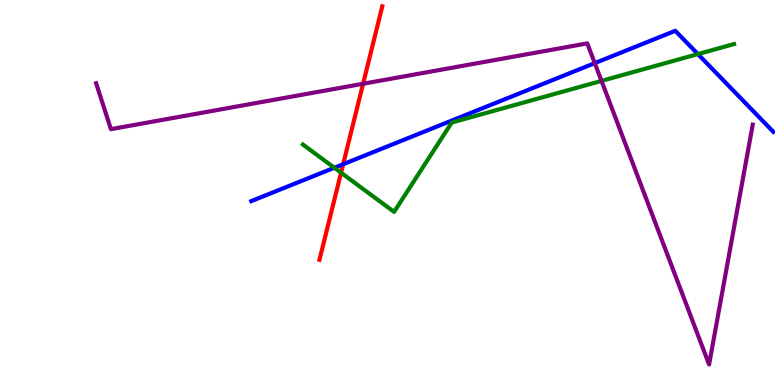[{'lines': ['blue', 'red'], 'intersections': [{'x': 4.43, 'y': 5.73}]}, {'lines': ['green', 'red'], 'intersections': [{'x': 4.4, 'y': 5.51}]}, {'lines': ['purple', 'red'], 'intersections': [{'x': 4.69, 'y': 7.82}]}, {'lines': ['blue', 'green'], 'intersections': [{'x': 4.31, 'y': 5.64}, {'x': 9.01, 'y': 8.59}]}, {'lines': ['blue', 'purple'], 'intersections': [{'x': 7.67, 'y': 8.36}]}, {'lines': ['green', 'purple'], 'intersections': [{'x': 7.76, 'y': 7.9}]}]